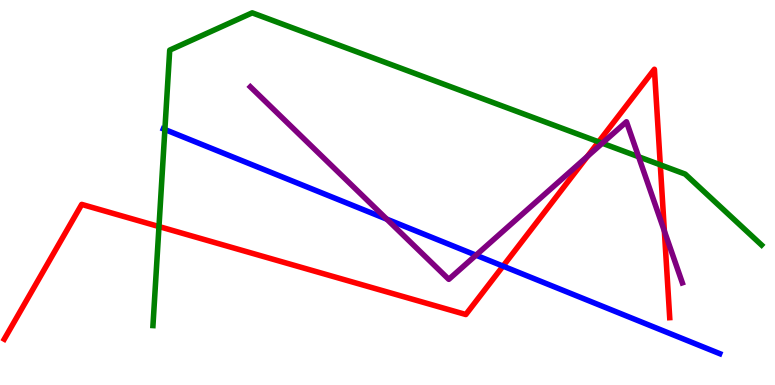[{'lines': ['blue', 'red'], 'intersections': [{'x': 6.49, 'y': 3.09}]}, {'lines': ['green', 'red'], 'intersections': [{'x': 2.05, 'y': 4.12}, {'x': 7.72, 'y': 6.32}, {'x': 8.52, 'y': 5.72}]}, {'lines': ['purple', 'red'], 'intersections': [{'x': 7.58, 'y': 5.94}, {'x': 8.57, 'y': 4.0}]}, {'lines': ['blue', 'green'], 'intersections': [{'x': 2.13, 'y': 6.64}]}, {'lines': ['blue', 'purple'], 'intersections': [{'x': 4.99, 'y': 4.31}, {'x': 6.14, 'y': 3.37}]}, {'lines': ['green', 'purple'], 'intersections': [{'x': 7.77, 'y': 6.28}, {'x': 8.24, 'y': 5.93}]}]